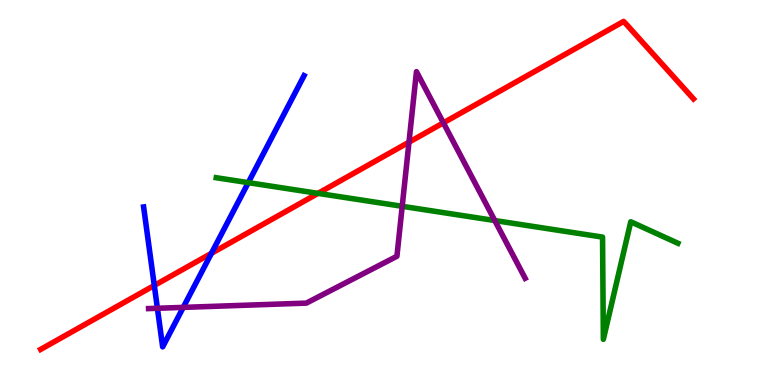[{'lines': ['blue', 'red'], 'intersections': [{'x': 1.99, 'y': 2.59}, {'x': 2.73, 'y': 3.42}]}, {'lines': ['green', 'red'], 'intersections': [{'x': 4.1, 'y': 4.98}]}, {'lines': ['purple', 'red'], 'intersections': [{'x': 5.28, 'y': 6.31}, {'x': 5.72, 'y': 6.81}]}, {'lines': ['blue', 'green'], 'intersections': [{'x': 3.2, 'y': 5.26}]}, {'lines': ['blue', 'purple'], 'intersections': [{'x': 2.03, 'y': 1.99}, {'x': 2.36, 'y': 2.02}]}, {'lines': ['green', 'purple'], 'intersections': [{'x': 5.19, 'y': 4.64}, {'x': 6.38, 'y': 4.27}]}]